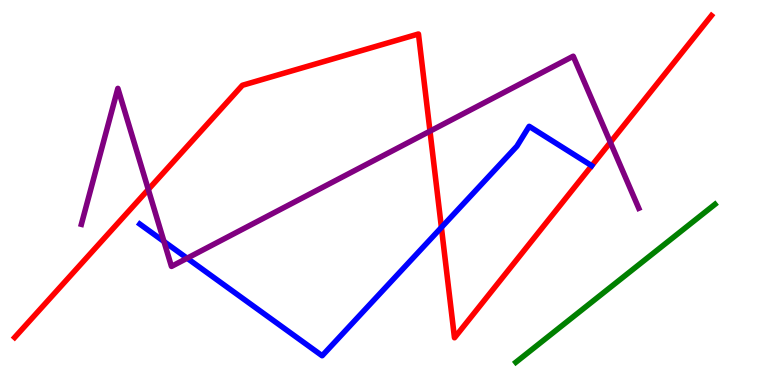[{'lines': ['blue', 'red'], 'intersections': [{'x': 5.7, 'y': 4.09}]}, {'lines': ['green', 'red'], 'intersections': []}, {'lines': ['purple', 'red'], 'intersections': [{'x': 1.91, 'y': 5.08}, {'x': 5.55, 'y': 6.59}, {'x': 7.88, 'y': 6.3}]}, {'lines': ['blue', 'green'], 'intersections': []}, {'lines': ['blue', 'purple'], 'intersections': [{'x': 2.12, 'y': 3.73}, {'x': 2.41, 'y': 3.29}]}, {'lines': ['green', 'purple'], 'intersections': []}]